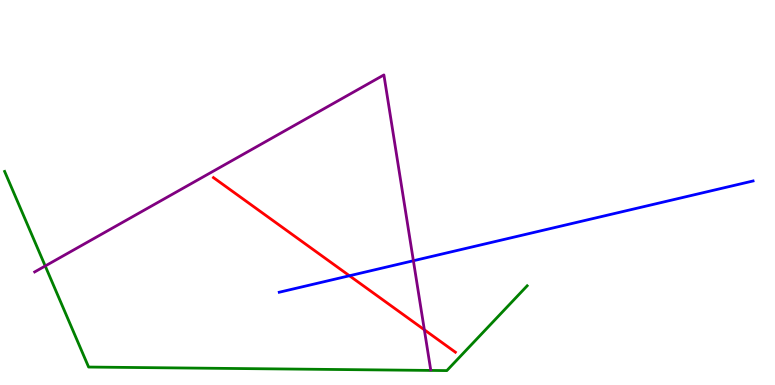[{'lines': ['blue', 'red'], 'intersections': [{'x': 4.51, 'y': 2.84}]}, {'lines': ['green', 'red'], 'intersections': []}, {'lines': ['purple', 'red'], 'intersections': [{'x': 5.48, 'y': 1.43}]}, {'lines': ['blue', 'green'], 'intersections': []}, {'lines': ['blue', 'purple'], 'intersections': [{'x': 5.33, 'y': 3.23}]}, {'lines': ['green', 'purple'], 'intersections': [{'x': 0.584, 'y': 3.09}]}]